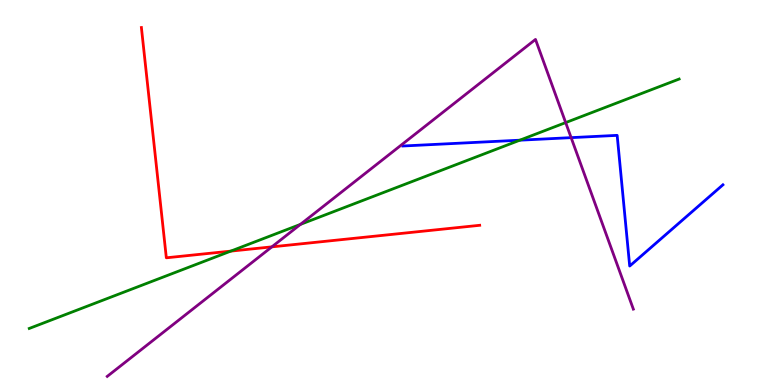[{'lines': ['blue', 'red'], 'intersections': []}, {'lines': ['green', 'red'], 'intersections': [{'x': 2.98, 'y': 3.48}]}, {'lines': ['purple', 'red'], 'intersections': [{'x': 3.51, 'y': 3.59}]}, {'lines': ['blue', 'green'], 'intersections': [{'x': 6.71, 'y': 6.36}]}, {'lines': ['blue', 'purple'], 'intersections': [{'x': 7.37, 'y': 6.42}]}, {'lines': ['green', 'purple'], 'intersections': [{'x': 3.88, 'y': 4.17}, {'x': 7.3, 'y': 6.82}]}]